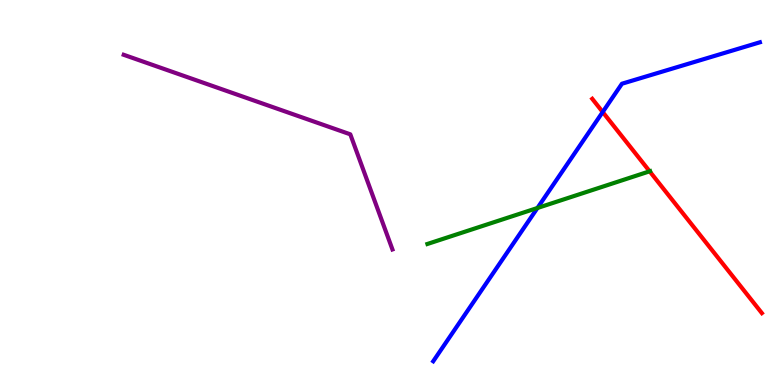[{'lines': ['blue', 'red'], 'intersections': [{'x': 7.78, 'y': 7.09}]}, {'lines': ['green', 'red'], 'intersections': [{'x': 8.38, 'y': 5.55}]}, {'lines': ['purple', 'red'], 'intersections': []}, {'lines': ['blue', 'green'], 'intersections': [{'x': 6.93, 'y': 4.6}]}, {'lines': ['blue', 'purple'], 'intersections': []}, {'lines': ['green', 'purple'], 'intersections': []}]